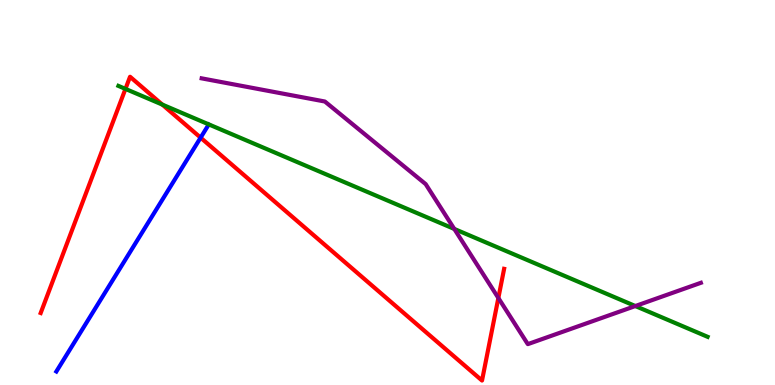[{'lines': ['blue', 'red'], 'intersections': [{'x': 2.59, 'y': 6.42}]}, {'lines': ['green', 'red'], 'intersections': [{'x': 1.62, 'y': 7.69}, {'x': 2.09, 'y': 7.28}]}, {'lines': ['purple', 'red'], 'intersections': [{'x': 6.43, 'y': 2.26}]}, {'lines': ['blue', 'green'], 'intersections': []}, {'lines': ['blue', 'purple'], 'intersections': []}, {'lines': ['green', 'purple'], 'intersections': [{'x': 5.86, 'y': 4.05}, {'x': 8.2, 'y': 2.05}]}]